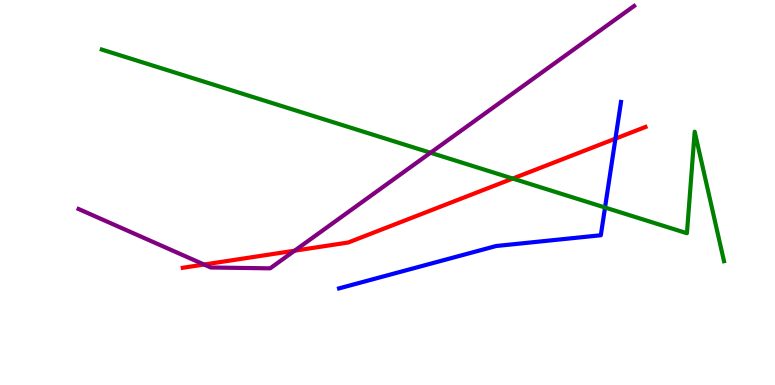[{'lines': ['blue', 'red'], 'intersections': [{'x': 7.94, 'y': 6.4}]}, {'lines': ['green', 'red'], 'intersections': [{'x': 6.62, 'y': 5.36}]}, {'lines': ['purple', 'red'], 'intersections': [{'x': 2.63, 'y': 3.13}, {'x': 3.8, 'y': 3.49}]}, {'lines': ['blue', 'green'], 'intersections': [{'x': 7.81, 'y': 4.61}]}, {'lines': ['blue', 'purple'], 'intersections': []}, {'lines': ['green', 'purple'], 'intersections': [{'x': 5.55, 'y': 6.03}]}]